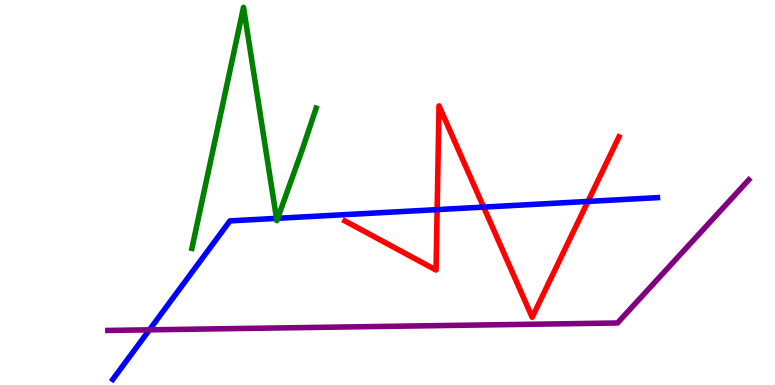[{'lines': ['blue', 'red'], 'intersections': [{'x': 5.64, 'y': 4.56}, {'x': 6.24, 'y': 4.62}, {'x': 7.59, 'y': 4.77}]}, {'lines': ['green', 'red'], 'intersections': []}, {'lines': ['purple', 'red'], 'intersections': []}, {'lines': ['blue', 'green'], 'intersections': [{'x': 3.57, 'y': 4.33}, {'x': 3.58, 'y': 4.33}]}, {'lines': ['blue', 'purple'], 'intersections': [{'x': 1.93, 'y': 1.43}]}, {'lines': ['green', 'purple'], 'intersections': []}]